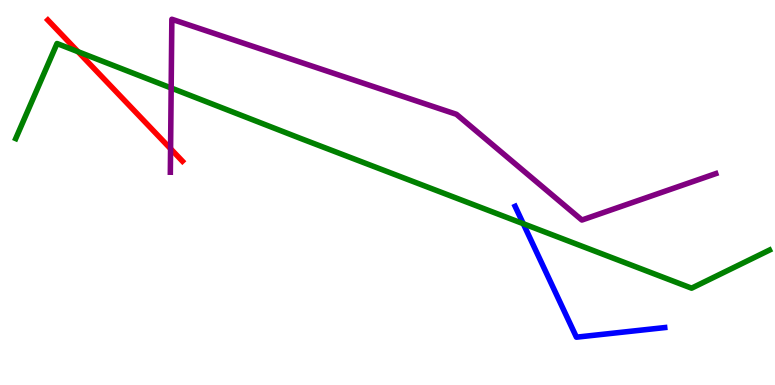[{'lines': ['blue', 'red'], 'intersections': []}, {'lines': ['green', 'red'], 'intersections': [{'x': 1.01, 'y': 8.66}]}, {'lines': ['purple', 'red'], 'intersections': [{'x': 2.2, 'y': 6.14}]}, {'lines': ['blue', 'green'], 'intersections': [{'x': 6.75, 'y': 4.19}]}, {'lines': ['blue', 'purple'], 'intersections': []}, {'lines': ['green', 'purple'], 'intersections': [{'x': 2.21, 'y': 7.71}]}]